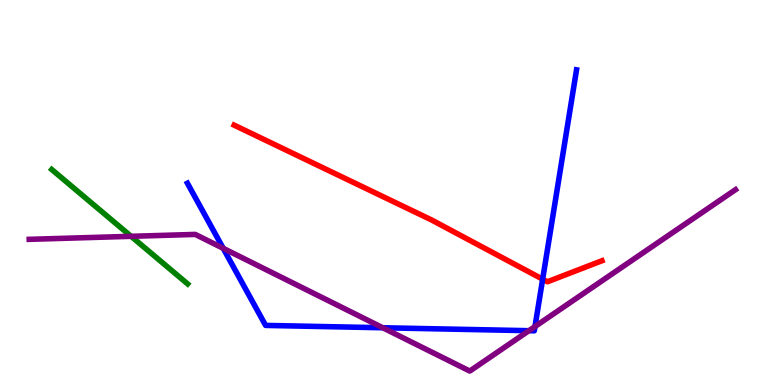[{'lines': ['blue', 'red'], 'intersections': [{'x': 7.0, 'y': 2.75}]}, {'lines': ['green', 'red'], 'intersections': []}, {'lines': ['purple', 'red'], 'intersections': []}, {'lines': ['blue', 'green'], 'intersections': []}, {'lines': ['blue', 'purple'], 'intersections': [{'x': 2.88, 'y': 3.55}, {'x': 4.94, 'y': 1.49}, {'x': 6.82, 'y': 1.41}, {'x': 6.9, 'y': 1.52}]}, {'lines': ['green', 'purple'], 'intersections': [{'x': 1.69, 'y': 3.86}]}]